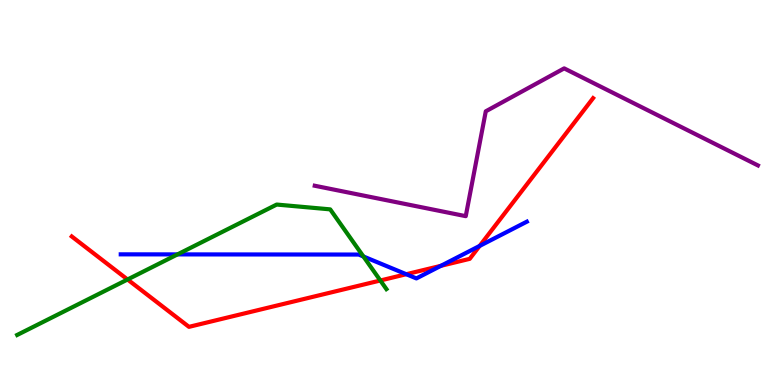[{'lines': ['blue', 'red'], 'intersections': [{'x': 5.24, 'y': 2.88}, {'x': 5.69, 'y': 3.1}, {'x': 6.19, 'y': 3.61}]}, {'lines': ['green', 'red'], 'intersections': [{'x': 1.65, 'y': 2.74}, {'x': 4.91, 'y': 2.71}]}, {'lines': ['purple', 'red'], 'intersections': []}, {'lines': ['blue', 'green'], 'intersections': [{'x': 2.29, 'y': 3.39}, {'x': 4.69, 'y': 3.34}]}, {'lines': ['blue', 'purple'], 'intersections': []}, {'lines': ['green', 'purple'], 'intersections': []}]